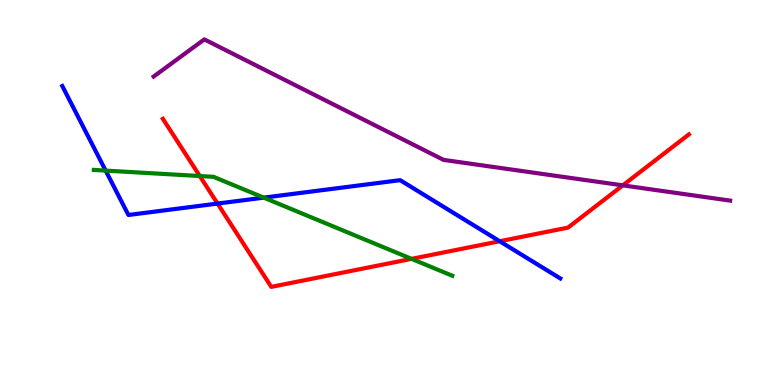[{'lines': ['blue', 'red'], 'intersections': [{'x': 2.81, 'y': 4.71}, {'x': 6.45, 'y': 3.73}]}, {'lines': ['green', 'red'], 'intersections': [{'x': 2.58, 'y': 5.43}, {'x': 5.31, 'y': 3.28}]}, {'lines': ['purple', 'red'], 'intersections': [{'x': 8.04, 'y': 5.19}]}, {'lines': ['blue', 'green'], 'intersections': [{'x': 1.36, 'y': 5.57}, {'x': 3.4, 'y': 4.87}]}, {'lines': ['blue', 'purple'], 'intersections': []}, {'lines': ['green', 'purple'], 'intersections': []}]